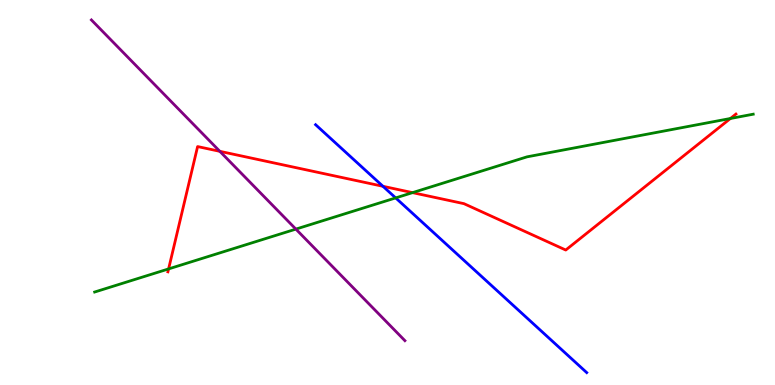[{'lines': ['blue', 'red'], 'intersections': [{'x': 4.94, 'y': 5.16}]}, {'lines': ['green', 'red'], 'intersections': [{'x': 2.18, 'y': 3.02}, {'x': 5.32, 'y': 5.0}, {'x': 9.42, 'y': 6.92}]}, {'lines': ['purple', 'red'], 'intersections': [{'x': 2.84, 'y': 6.07}]}, {'lines': ['blue', 'green'], 'intersections': [{'x': 5.11, 'y': 4.86}]}, {'lines': ['blue', 'purple'], 'intersections': []}, {'lines': ['green', 'purple'], 'intersections': [{'x': 3.82, 'y': 4.05}]}]